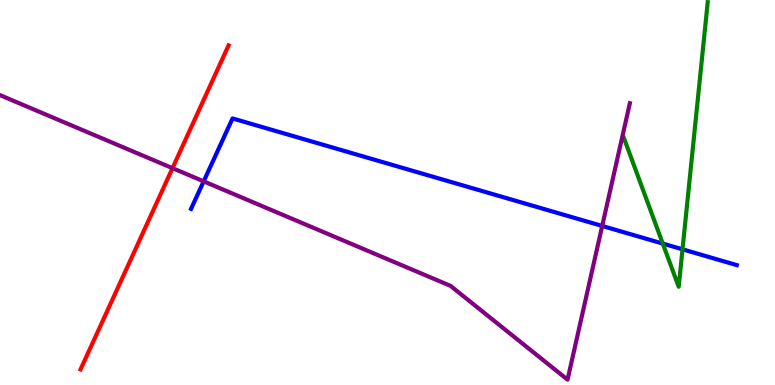[{'lines': ['blue', 'red'], 'intersections': []}, {'lines': ['green', 'red'], 'intersections': []}, {'lines': ['purple', 'red'], 'intersections': [{'x': 2.23, 'y': 5.63}]}, {'lines': ['blue', 'green'], 'intersections': [{'x': 8.55, 'y': 3.67}, {'x': 8.81, 'y': 3.52}]}, {'lines': ['blue', 'purple'], 'intersections': [{'x': 2.63, 'y': 5.29}, {'x': 7.77, 'y': 4.13}]}, {'lines': ['green', 'purple'], 'intersections': []}]